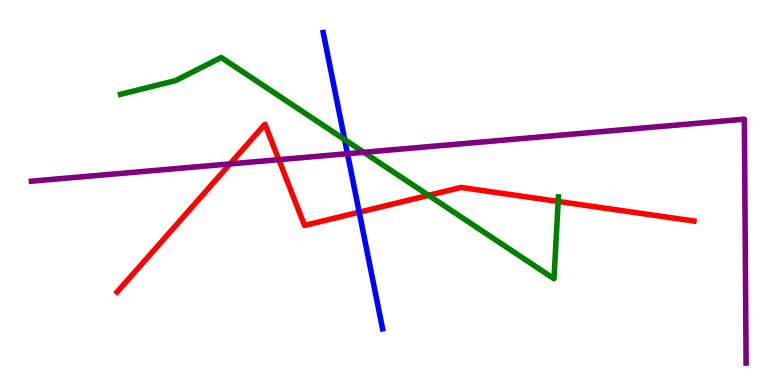[{'lines': ['blue', 'red'], 'intersections': [{'x': 4.63, 'y': 4.49}]}, {'lines': ['green', 'red'], 'intersections': [{'x': 5.53, 'y': 4.93}, {'x': 7.2, 'y': 4.77}]}, {'lines': ['purple', 'red'], 'intersections': [{'x': 2.97, 'y': 5.74}, {'x': 3.6, 'y': 5.85}]}, {'lines': ['blue', 'green'], 'intersections': [{'x': 4.45, 'y': 6.37}]}, {'lines': ['blue', 'purple'], 'intersections': [{'x': 4.48, 'y': 6.01}]}, {'lines': ['green', 'purple'], 'intersections': [{'x': 4.69, 'y': 6.04}]}]